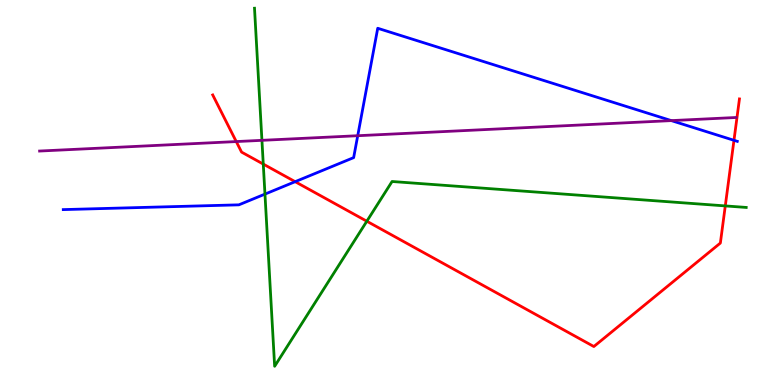[{'lines': ['blue', 'red'], 'intersections': [{'x': 3.81, 'y': 5.28}, {'x': 9.47, 'y': 6.36}]}, {'lines': ['green', 'red'], 'intersections': [{'x': 3.4, 'y': 5.74}, {'x': 4.73, 'y': 4.25}, {'x': 9.36, 'y': 4.65}]}, {'lines': ['purple', 'red'], 'intersections': [{'x': 3.05, 'y': 6.32}]}, {'lines': ['blue', 'green'], 'intersections': [{'x': 3.42, 'y': 4.96}]}, {'lines': ['blue', 'purple'], 'intersections': [{'x': 4.62, 'y': 6.47}, {'x': 8.66, 'y': 6.87}]}, {'lines': ['green', 'purple'], 'intersections': [{'x': 3.38, 'y': 6.36}]}]